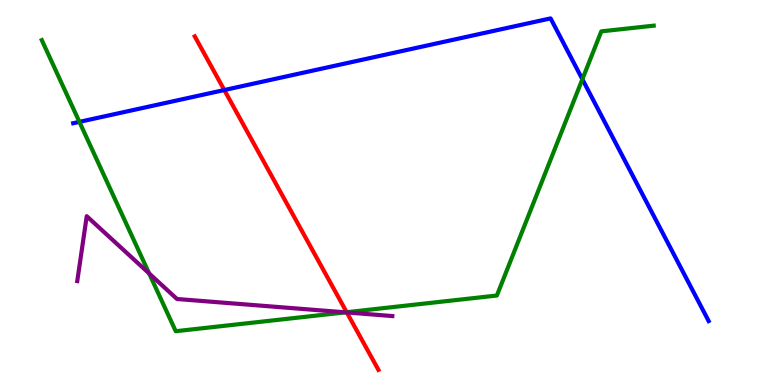[{'lines': ['blue', 'red'], 'intersections': [{'x': 2.89, 'y': 7.66}]}, {'lines': ['green', 'red'], 'intersections': [{'x': 4.47, 'y': 1.89}]}, {'lines': ['purple', 'red'], 'intersections': [{'x': 4.47, 'y': 1.88}]}, {'lines': ['blue', 'green'], 'intersections': [{'x': 1.02, 'y': 6.83}, {'x': 7.51, 'y': 7.94}]}, {'lines': ['blue', 'purple'], 'intersections': []}, {'lines': ['green', 'purple'], 'intersections': [{'x': 1.92, 'y': 2.9}, {'x': 4.46, 'y': 1.89}]}]